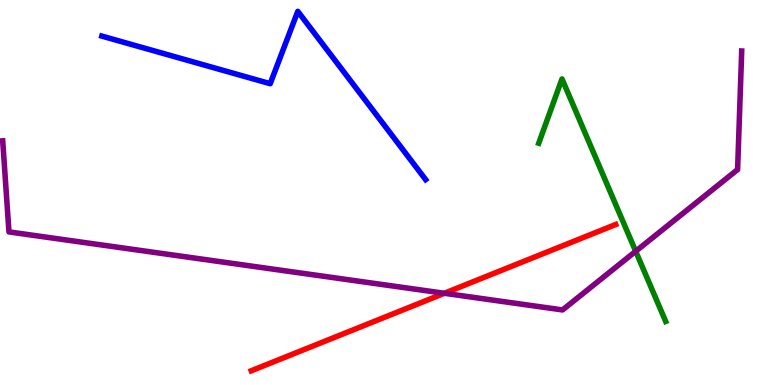[{'lines': ['blue', 'red'], 'intersections': []}, {'lines': ['green', 'red'], 'intersections': []}, {'lines': ['purple', 'red'], 'intersections': [{'x': 5.73, 'y': 2.38}]}, {'lines': ['blue', 'green'], 'intersections': []}, {'lines': ['blue', 'purple'], 'intersections': []}, {'lines': ['green', 'purple'], 'intersections': [{'x': 8.2, 'y': 3.47}]}]